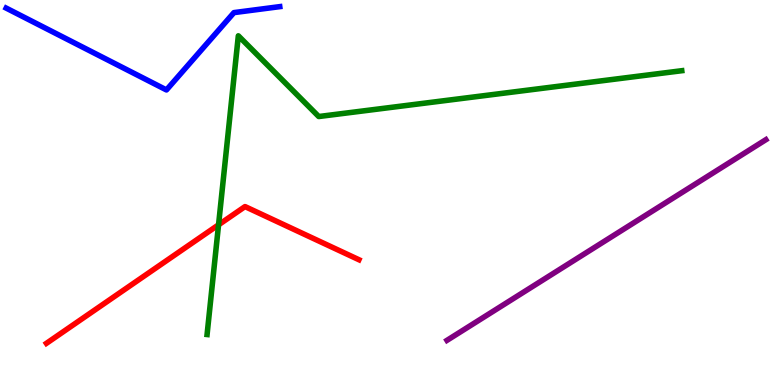[{'lines': ['blue', 'red'], 'intersections': []}, {'lines': ['green', 'red'], 'intersections': [{'x': 2.82, 'y': 4.16}]}, {'lines': ['purple', 'red'], 'intersections': []}, {'lines': ['blue', 'green'], 'intersections': []}, {'lines': ['blue', 'purple'], 'intersections': []}, {'lines': ['green', 'purple'], 'intersections': []}]